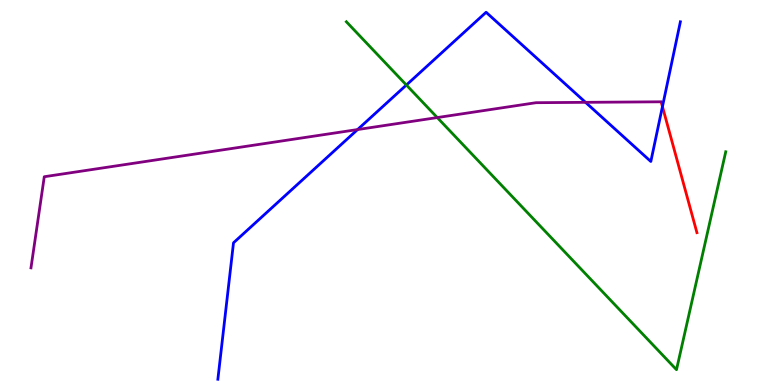[{'lines': ['blue', 'red'], 'intersections': [{'x': 8.55, 'y': 7.23}]}, {'lines': ['green', 'red'], 'intersections': []}, {'lines': ['purple', 'red'], 'intersections': []}, {'lines': ['blue', 'green'], 'intersections': [{'x': 5.24, 'y': 7.79}]}, {'lines': ['blue', 'purple'], 'intersections': [{'x': 4.61, 'y': 6.63}, {'x': 7.56, 'y': 7.34}]}, {'lines': ['green', 'purple'], 'intersections': [{'x': 5.64, 'y': 6.95}]}]